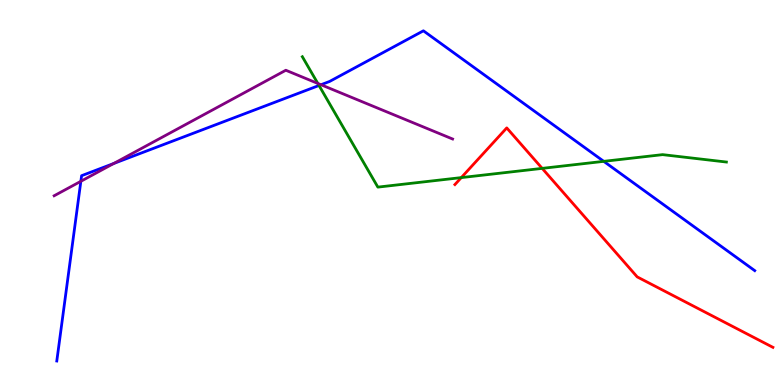[{'lines': ['blue', 'red'], 'intersections': []}, {'lines': ['green', 'red'], 'intersections': [{'x': 5.95, 'y': 5.39}, {'x': 7.0, 'y': 5.63}]}, {'lines': ['purple', 'red'], 'intersections': []}, {'lines': ['blue', 'green'], 'intersections': [{'x': 4.12, 'y': 7.78}, {'x': 7.79, 'y': 5.81}]}, {'lines': ['blue', 'purple'], 'intersections': [{'x': 1.04, 'y': 5.29}, {'x': 1.47, 'y': 5.75}, {'x': 4.14, 'y': 7.8}]}, {'lines': ['green', 'purple'], 'intersections': [{'x': 4.1, 'y': 7.83}]}]